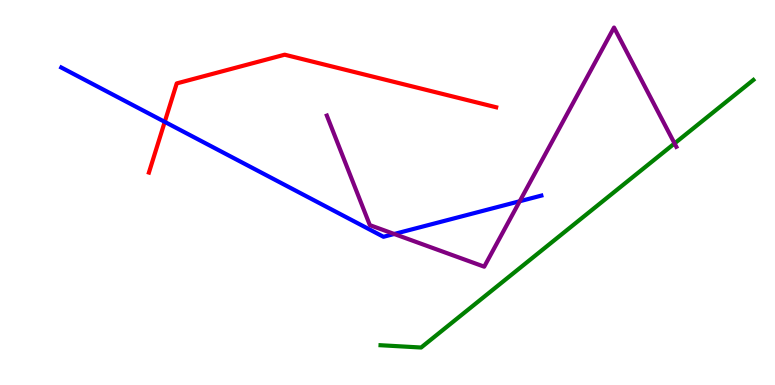[{'lines': ['blue', 'red'], 'intersections': [{'x': 2.13, 'y': 6.83}]}, {'lines': ['green', 'red'], 'intersections': []}, {'lines': ['purple', 'red'], 'intersections': []}, {'lines': ['blue', 'green'], 'intersections': []}, {'lines': ['blue', 'purple'], 'intersections': [{'x': 5.09, 'y': 3.92}, {'x': 6.71, 'y': 4.77}]}, {'lines': ['green', 'purple'], 'intersections': [{'x': 8.7, 'y': 6.27}]}]